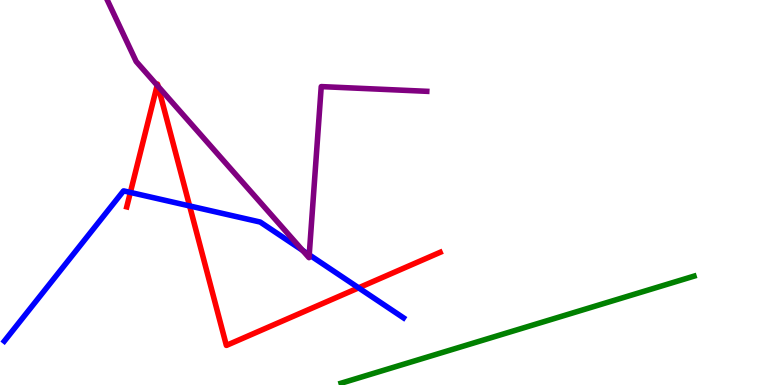[{'lines': ['blue', 'red'], 'intersections': [{'x': 1.68, 'y': 5.0}, {'x': 2.45, 'y': 4.65}, {'x': 4.63, 'y': 2.52}]}, {'lines': ['green', 'red'], 'intersections': []}, {'lines': ['purple', 'red'], 'intersections': [{'x': 2.03, 'y': 7.78}, {'x': 2.04, 'y': 7.76}]}, {'lines': ['blue', 'green'], 'intersections': []}, {'lines': ['blue', 'purple'], 'intersections': [{'x': 3.9, 'y': 3.5}, {'x': 3.99, 'y': 3.38}]}, {'lines': ['green', 'purple'], 'intersections': []}]